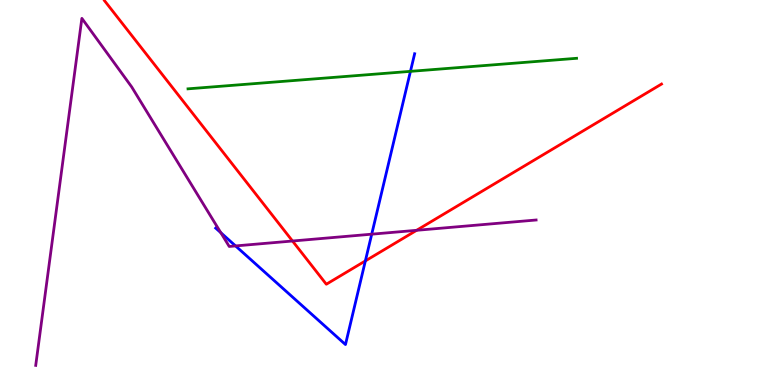[{'lines': ['blue', 'red'], 'intersections': [{'x': 4.71, 'y': 3.22}]}, {'lines': ['green', 'red'], 'intersections': []}, {'lines': ['purple', 'red'], 'intersections': [{'x': 3.77, 'y': 3.74}, {'x': 5.38, 'y': 4.02}]}, {'lines': ['blue', 'green'], 'intersections': [{'x': 5.3, 'y': 8.15}]}, {'lines': ['blue', 'purple'], 'intersections': [{'x': 2.85, 'y': 3.96}, {'x': 3.04, 'y': 3.61}, {'x': 4.8, 'y': 3.92}]}, {'lines': ['green', 'purple'], 'intersections': []}]